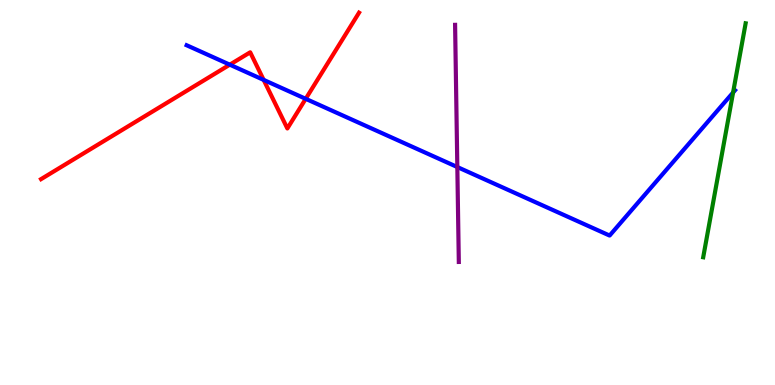[{'lines': ['blue', 'red'], 'intersections': [{'x': 2.97, 'y': 8.32}, {'x': 3.4, 'y': 7.92}, {'x': 3.94, 'y': 7.43}]}, {'lines': ['green', 'red'], 'intersections': []}, {'lines': ['purple', 'red'], 'intersections': []}, {'lines': ['blue', 'green'], 'intersections': [{'x': 9.46, 'y': 7.6}]}, {'lines': ['blue', 'purple'], 'intersections': [{'x': 5.9, 'y': 5.66}]}, {'lines': ['green', 'purple'], 'intersections': []}]